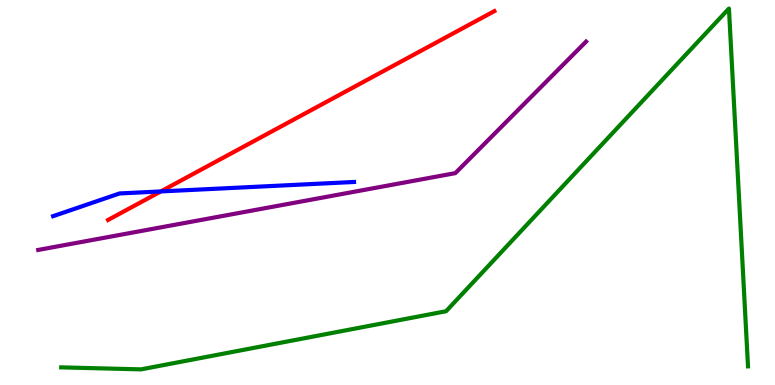[{'lines': ['blue', 'red'], 'intersections': [{'x': 2.08, 'y': 5.03}]}, {'lines': ['green', 'red'], 'intersections': []}, {'lines': ['purple', 'red'], 'intersections': []}, {'lines': ['blue', 'green'], 'intersections': []}, {'lines': ['blue', 'purple'], 'intersections': []}, {'lines': ['green', 'purple'], 'intersections': []}]